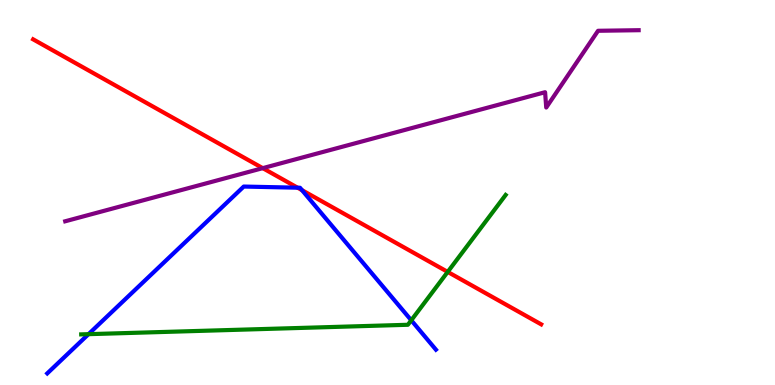[{'lines': ['blue', 'red'], 'intersections': [{'x': 3.84, 'y': 5.12}, {'x': 3.9, 'y': 5.06}]}, {'lines': ['green', 'red'], 'intersections': [{'x': 5.78, 'y': 2.94}]}, {'lines': ['purple', 'red'], 'intersections': [{'x': 3.39, 'y': 5.63}]}, {'lines': ['blue', 'green'], 'intersections': [{'x': 1.14, 'y': 1.32}, {'x': 5.31, 'y': 1.68}]}, {'lines': ['blue', 'purple'], 'intersections': []}, {'lines': ['green', 'purple'], 'intersections': []}]